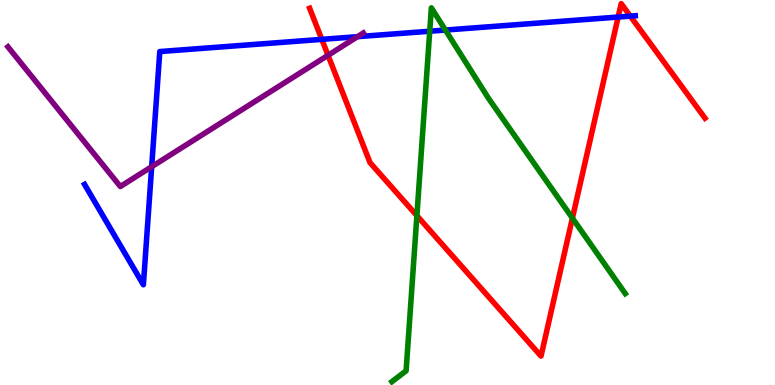[{'lines': ['blue', 'red'], 'intersections': [{'x': 4.15, 'y': 8.98}, {'x': 7.98, 'y': 9.56}, {'x': 8.13, 'y': 9.58}]}, {'lines': ['green', 'red'], 'intersections': [{'x': 5.38, 'y': 4.4}, {'x': 7.39, 'y': 4.33}]}, {'lines': ['purple', 'red'], 'intersections': [{'x': 4.23, 'y': 8.56}]}, {'lines': ['blue', 'green'], 'intersections': [{'x': 5.54, 'y': 9.19}, {'x': 5.75, 'y': 9.22}]}, {'lines': ['blue', 'purple'], 'intersections': [{'x': 1.96, 'y': 5.67}, {'x': 4.61, 'y': 9.05}]}, {'lines': ['green', 'purple'], 'intersections': []}]